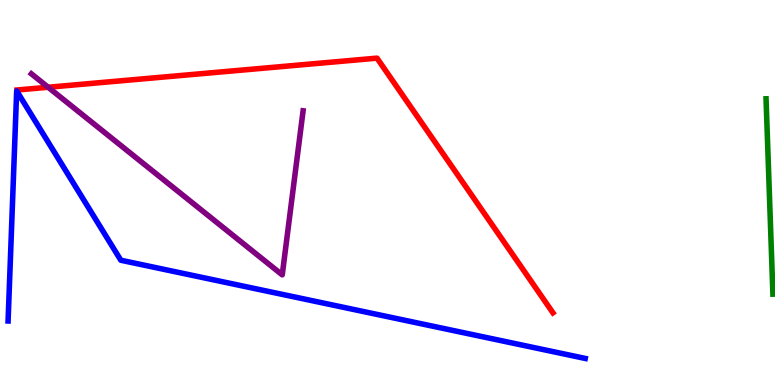[{'lines': ['blue', 'red'], 'intersections': []}, {'lines': ['green', 'red'], 'intersections': []}, {'lines': ['purple', 'red'], 'intersections': [{'x': 0.621, 'y': 7.73}]}, {'lines': ['blue', 'green'], 'intersections': []}, {'lines': ['blue', 'purple'], 'intersections': []}, {'lines': ['green', 'purple'], 'intersections': []}]